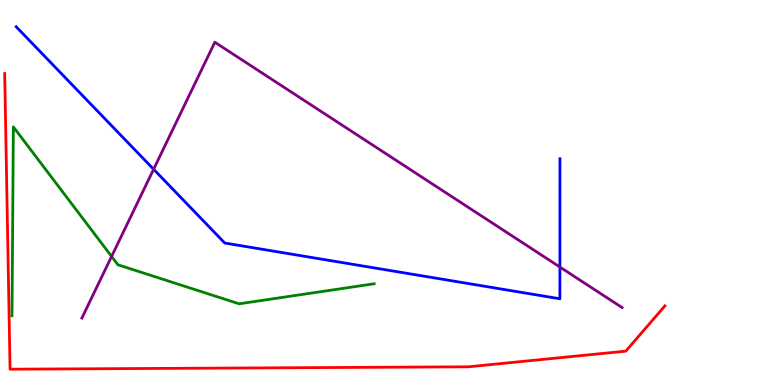[{'lines': ['blue', 'red'], 'intersections': []}, {'lines': ['green', 'red'], 'intersections': []}, {'lines': ['purple', 'red'], 'intersections': []}, {'lines': ['blue', 'green'], 'intersections': []}, {'lines': ['blue', 'purple'], 'intersections': [{'x': 1.98, 'y': 5.6}, {'x': 7.22, 'y': 3.06}]}, {'lines': ['green', 'purple'], 'intersections': [{'x': 1.44, 'y': 3.34}]}]